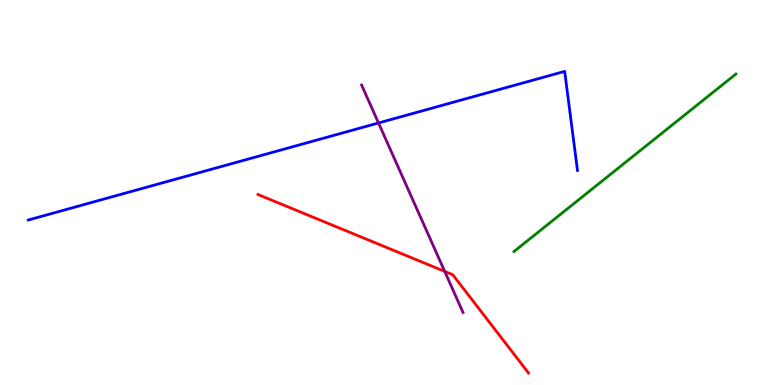[{'lines': ['blue', 'red'], 'intersections': []}, {'lines': ['green', 'red'], 'intersections': []}, {'lines': ['purple', 'red'], 'intersections': [{'x': 5.74, 'y': 2.95}]}, {'lines': ['blue', 'green'], 'intersections': []}, {'lines': ['blue', 'purple'], 'intersections': [{'x': 4.88, 'y': 6.81}]}, {'lines': ['green', 'purple'], 'intersections': []}]